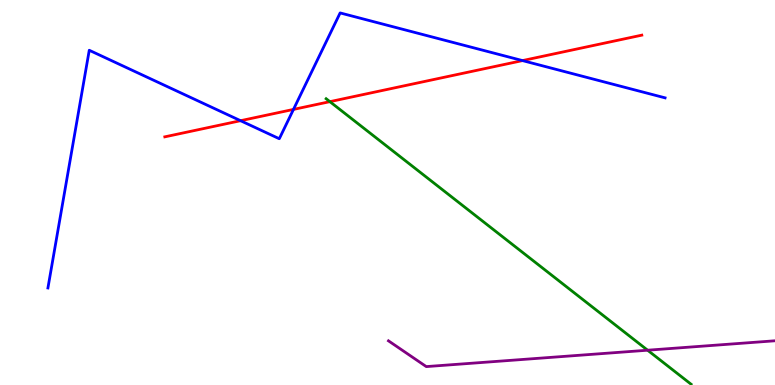[{'lines': ['blue', 'red'], 'intersections': [{'x': 3.1, 'y': 6.86}, {'x': 3.79, 'y': 7.16}, {'x': 6.74, 'y': 8.43}]}, {'lines': ['green', 'red'], 'intersections': [{'x': 4.26, 'y': 7.36}]}, {'lines': ['purple', 'red'], 'intersections': []}, {'lines': ['blue', 'green'], 'intersections': []}, {'lines': ['blue', 'purple'], 'intersections': []}, {'lines': ['green', 'purple'], 'intersections': [{'x': 8.36, 'y': 0.904}]}]